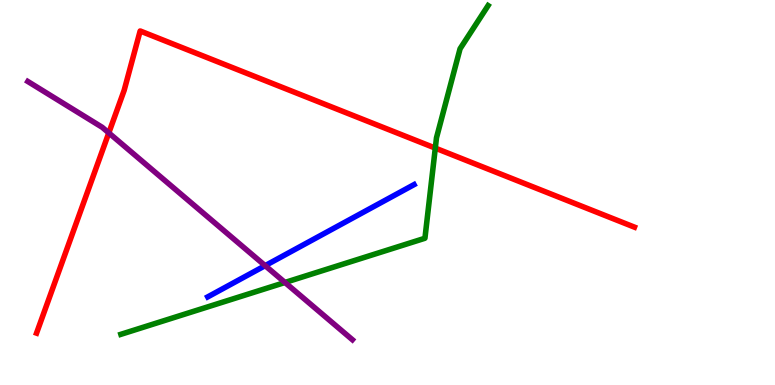[{'lines': ['blue', 'red'], 'intersections': []}, {'lines': ['green', 'red'], 'intersections': [{'x': 5.62, 'y': 6.15}]}, {'lines': ['purple', 'red'], 'intersections': [{'x': 1.4, 'y': 6.55}]}, {'lines': ['blue', 'green'], 'intersections': []}, {'lines': ['blue', 'purple'], 'intersections': [{'x': 3.42, 'y': 3.1}]}, {'lines': ['green', 'purple'], 'intersections': [{'x': 3.68, 'y': 2.66}]}]